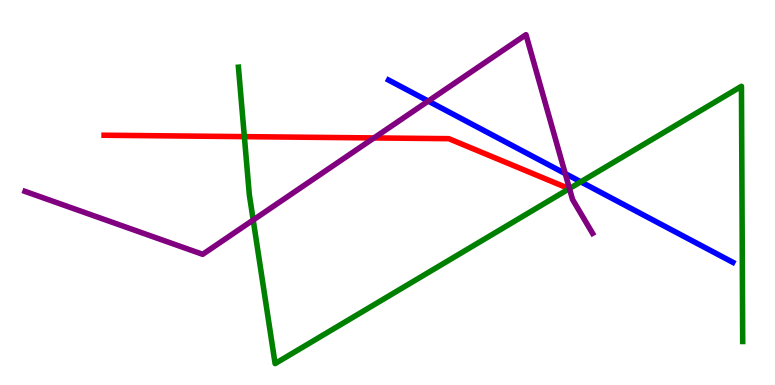[{'lines': ['blue', 'red'], 'intersections': []}, {'lines': ['green', 'red'], 'intersections': [{'x': 3.15, 'y': 6.45}]}, {'lines': ['purple', 'red'], 'intersections': [{'x': 4.83, 'y': 6.42}]}, {'lines': ['blue', 'green'], 'intersections': [{'x': 7.49, 'y': 5.28}]}, {'lines': ['blue', 'purple'], 'intersections': [{'x': 5.53, 'y': 7.37}, {'x': 7.29, 'y': 5.49}]}, {'lines': ['green', 'purple'], 'intersections': [{'x': 3.27, 'y': 4.29}, {'x': 7.35, 'y': 5.1}]}]